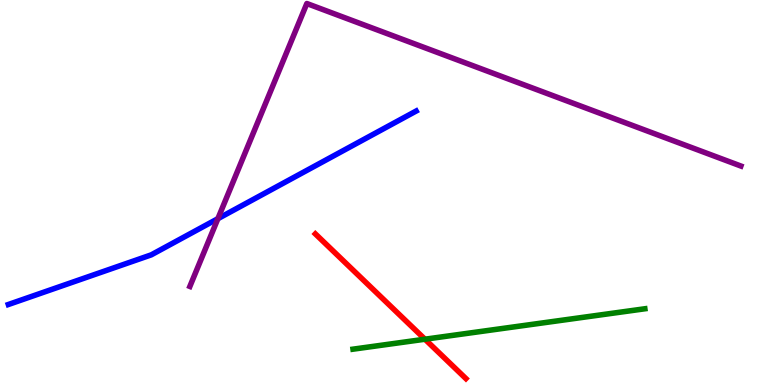[{'lines': ['blue', 'red'], 'intersections': []}, {'lines': ['green', 'red'], 'intersections': [{'x': 5.48, 'y': 1.19}]}, {'lines': ['purple', 'red'], 'intersections': []}, {'lines': ['blue', 'green'], 'intersections': []}, {'lines': ['blue', 'purple'], 'intersections': [{'x': 2.81, 'y': 4.32}]}, {'lines': ['green', 'purple'], 'intersections': []}]